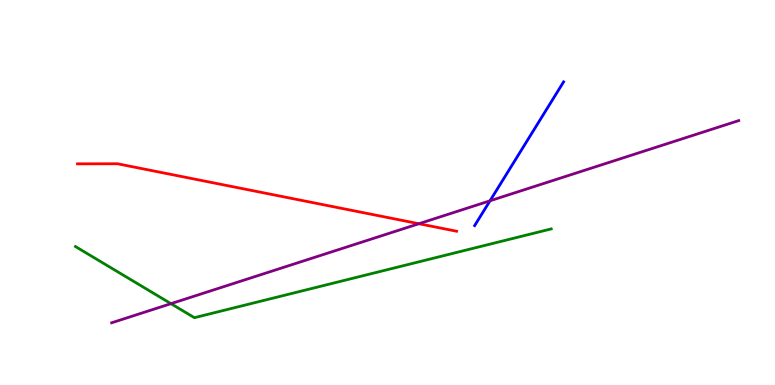[{'lines': ['blue', 'red'], 'intersections': []}, {'lines': ['green', 'red'], 'intersections': []}, {'lines': ['purple', 'red'], 'intersections': [{'x': 5.41, 'y': 4.19}]}, {'lines': ['blue', 'green'], 'intersections': []}, {'lines': ['blue', 'purple'], 'intersections': [{'x': 6.32, 'y': 4.78}]}, {'lines': ['green', 'purple'], 'intersections': [{'x': 2.21, 'y': 2.11}]}]